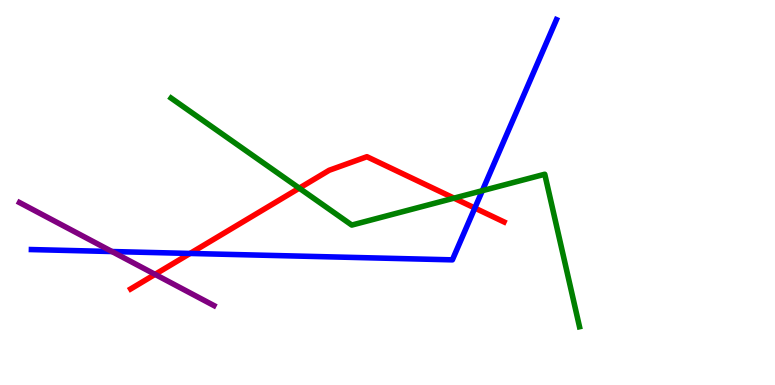[{'lines': ['blue', 'red'], 'intersections': [{'x': 2.45, 'y': 3.42}, {'x': 6.13, 'y': 4.6}]}, {'lines': ['green', 'red'], 'intersections': [{'x': 3.86, 'y': 5.11}, {'x': 5.86, 'y': 4.85}]}, {'lines': ['purple', 'red'], 'intersections': [{'x': 2.0, 'y': 2.87}]}, {'lines': ['blue', 'green'], 'intersections': [{'x': 6.22, 'y': 5.05}]}, {'lines': ['blue', 'purple'], 'intersections': [{'x': 1.44, 'y': 3.47}]}, {'lines': ['green', 'purple'], 'intersections': []}]